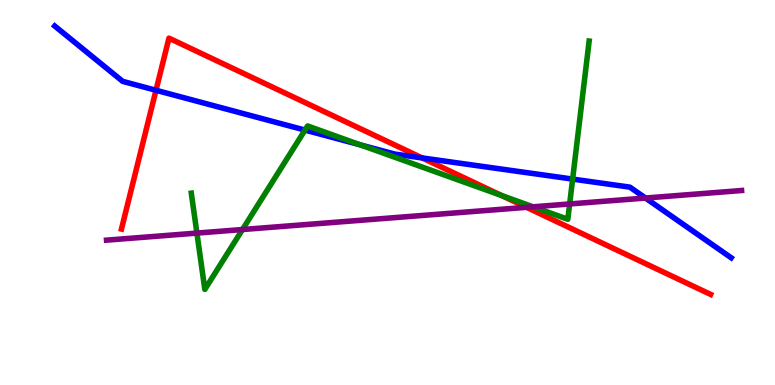[{'lines': ['blue', 'red'], 'intersections': [{'x': 2.01, 'y': 7.66}, {'x': 5.45, 'y': 5.9}]}, {'lines': ['green', 'red'], 'intersections': [{'x': 6.47, 'y': 4.92}]}, {'lines': ['purple', 'red'], 'intersections': [{'x': 6.79, 'y': 4.62}]}, {'lines': ['blue', 'green'], 'intersections': [{'x': 3.94, 'y': 6.62}, {'x': 4.65, 'y': 6.24}, {'x': 7.39, 'y': 5.35}]}, {'lines': ['blue', 'purple'], 'intersections': [{'x': 8.33, 'y': 4.86}]}, {'lines': ['green', 'purple'], 'intersections': [{'x': 2.54, 'y': 3.95}, {'x': 3.13, 'y': 4.04}, {'x': 6.88, 'y': 4.63}, {'x': 7.35, 'y': 4.7}]}]